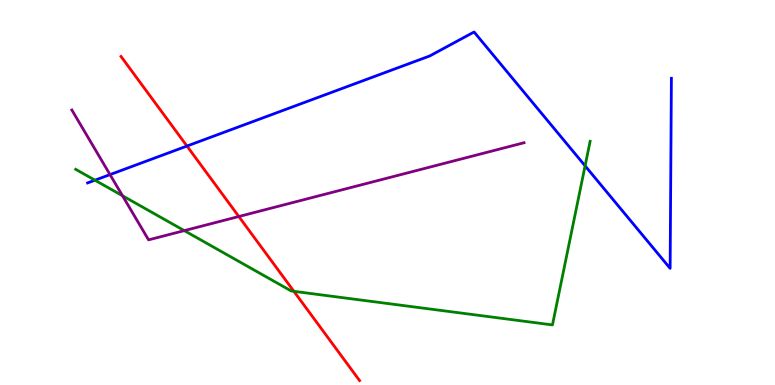[{'lines': ['blue', 'red'], 'intersections': [{'x': 2.41, 'y': 6.21}]}, {'lines': ['green', 'red'], 'intersections': [{'x': 3.79, 'y': 2.43}]}, {'lines': ['purple', 'red'], 'intersections': [{'x': 3.08, 'y': 4.38}]}, {'lines': ['blue', 'green'], 'intersections': [{'x': 1.23, 'y': 5.32}, {'x': 7.55, 'y': 5.69}]}, {'lines': ['blue', 'purple'], 'intersections': [{'x': 1.42, 'y': 5.46}]}, {'lines': ['green', 'purple'], 'intersections': [{'x': 1.58, 'y': 4.92}, {'x': 2.38, 'y': 4.01}]}]